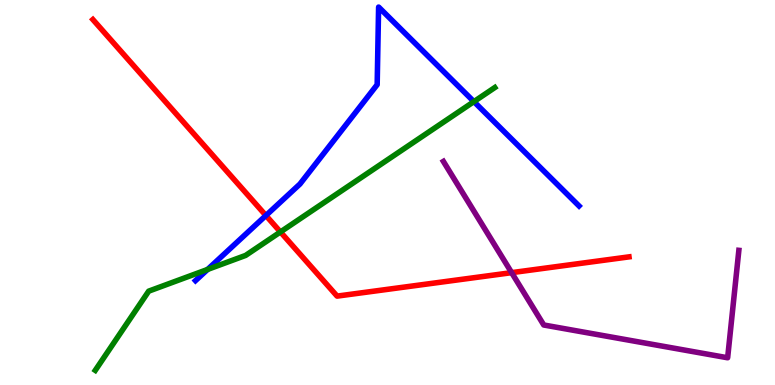[{'lines': ['blue', 'red'], 'intersections': [{'x': 3.43, 'y': 4.4}]}, {'lines': ['green', 'red'], 'intersections': [{'x': 3.62, 'y': 3.98}]}, {'lines': ['purple', 'red'], 'intersections': [{'x': 6.6, 'y': 2.92}]}, {'lines': ['blue', 'green'], 'intersections': [{'x': 2.68, 'y': 3.0}, {'x': 6.12, 'y': 7.36}]}, {'lines': ['blue', 'purple'], 'intersections': []}, {'lines': ['green', 'purple'], 'intersections': []}]